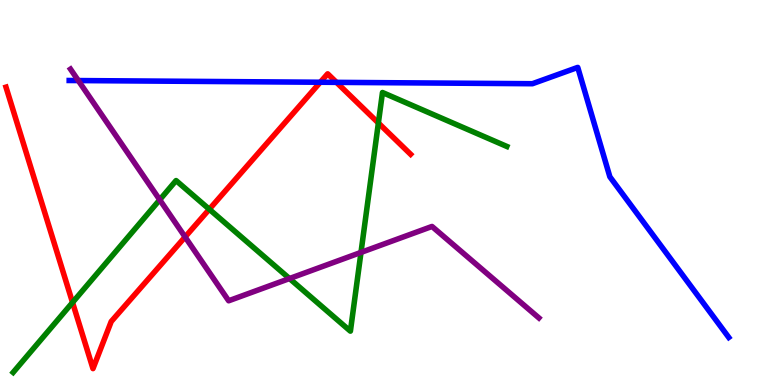[{'lines': ['blue', 'red'], 'intersections': [{'x': 4.13, 'y': 7.86}, {'x': 4.34, 'y': 7.86}]}, {'lines': ['green', 'red'], 'intersections': [{'x': 0.936, 'y': 2.14}, {'x': 2.7, 'y': 4.56}, {'x': 4.88, 'y': 6.81}]}, {'lines': ['purple', 'red'], 'intersections': [{'x': 2.39, 'y': 3.85}]}, {'lines': ['blue', 'green'], 'intersections': []}, {'lines': ['blue', 'purple'], 'intersections': [{'x': 1.01, 'y': 7.91}]}, {'lines': ['green', 'purple'], 'intersections': [{'x': 2.06, 'y': 4.81}, {'x': 3.74, 'y': 2.77}, {'x': 4.66, 'y': 3.44}]}]